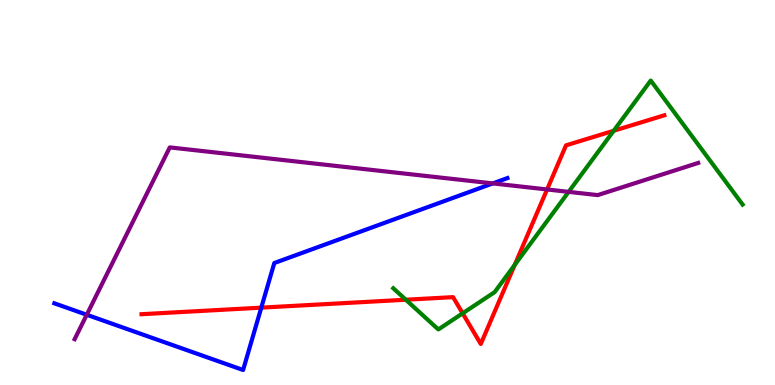[{'lines': ['blue', 'red'], 'intersections': [{'x': 3.37, 'y': 2.01}]}, {'lines': ['green', 'red'], 'intersections': [{'x': 5.24, 'y': 2.21}, {'x': 5.97, 'y': 1.86}, {'x': 6.64, 'y': 3.12}, {'x': 7.92, 'y': 6.6}]}, {'lines': ['purple', 'red'], 'intersections': [{'x': 7.06, 'y': 5.08}]}, {'lines': ['blue', 'green'], 'intersections': []}, {'lines': ['blue', 'purple'], 'intersections': [{'x': 1.12, 'y': 1.82}, {'x': 6.36, 'y': 5.24}]}, {'lines': ['green', 'purple'], 'intersections': [{'x': 7.34, 'y': 5.02}]}]